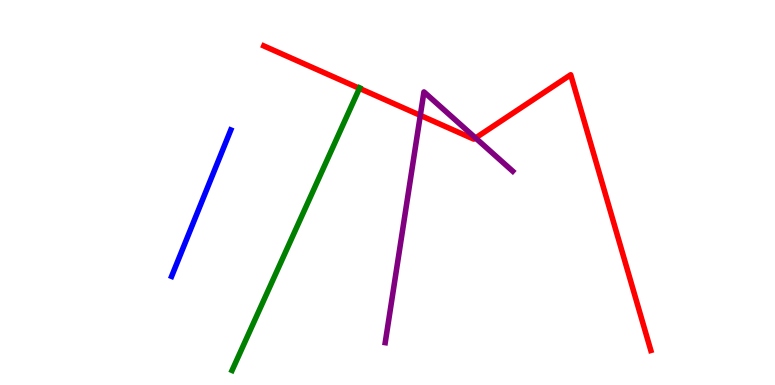[{'lines': ['blue', 'red'], 'intersections': []}, {'lines': ['green', 'red'], 'intersections': [{'x': 4.64, 'y': 7.7}]}, {'lines': ['purple', 'red'], 'intersections': [{'x': 5.42, 'y': 7.0}, {'x': 6.14, 'y': 6.42}]}, {'lines': ['blue', 'green'], 'intersections': []}, {'lines': ['blue', 'purple'], 'intersections': []}, {'lines': ['green', 'purple'], 'intersections': []}]